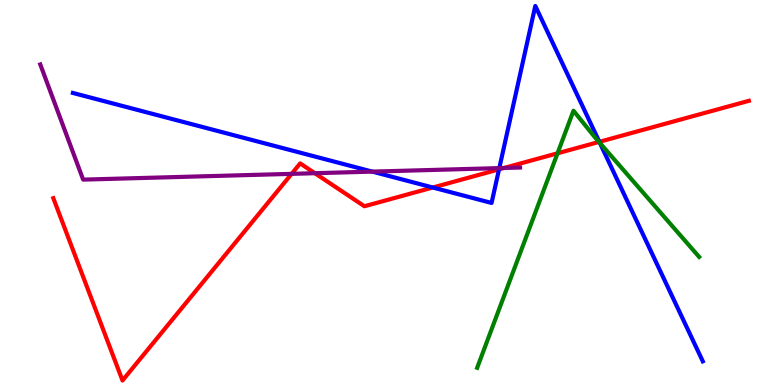[{'lines': ['blue', 'red'], 'intersections': [{'x': 5.58, 'y': 5.13}, {'x': 6.44, 'y': 5.6}, {'x': 7.73, 'y': 6.32}]}, {'lines': ['green', 'red'], 'intersections': [{'x': 7.19, 'y': 6.02}, {'x': 7.73, 'y': 6.31}]}, {'lines': ['purple', 'red'], 'intersections': [{'x': 3.76, 'y': 5.48}, {'x': 4.06, 'y': 5.5}, {'x': 6.5, 'y': 5.64}]}, {'lines': ['blue', 'green'], 'intersections': [{'x': 7.74, 'y': 6.29}]}, {'lines': ['blue', 'purple'], 'intersections': [{'x': 4.8, 'y': 5.54}, {'x': 6.44, 'y': 5.63}]}, {'lines': ['green', 'purple'], 'intersections': []}]